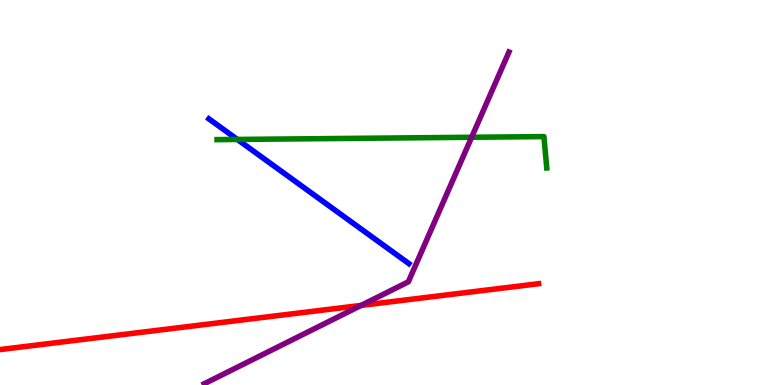[{'lines': ['blue', 'red'], 'intersections': []}, {'lines': ['green', 'red'], 'intersections': []}, {'lines': ['purple', 'red'], 'intersections': [{'x': 4.66, 'y': 2.07}]}, {'lines': ['blue', 'green'], 'intersections': [{'x': 3.06, 'y': 6.38}]}, {'lines': ['blue', 'purple'], 'intersections': []}, {'lines': ['green', 'purple'], 'intersections': [{'x': 6.09, 'y': 6.43}]}]